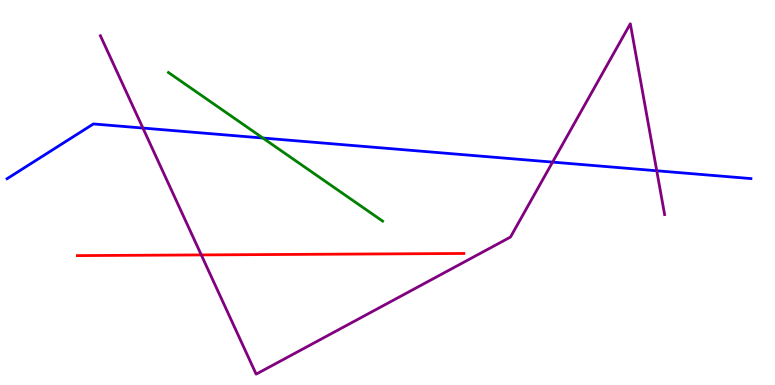[{'lines': ['blue', 'red'], 'intersections': []}, {'lines': ['green', 'red'], 'intersections': []}, {'lines': ['purple', 'red'], 'intersections': [{'x': 2.6, 'y': 3.38}]}, {'lines': ['blue', 'green'], 'intersections': [{'x': 3.39, 'y': 6.41}]}, {'lines': ['blue', 'purple'], 'intersections': [{'x': 1.84, 'y': 6.67}, {'x': 7.13, 'y': 5.79}, {'x': 8.47, 'y': 5.56}]}, {'lines': ['green', 'purple'], 'intersections': []}]